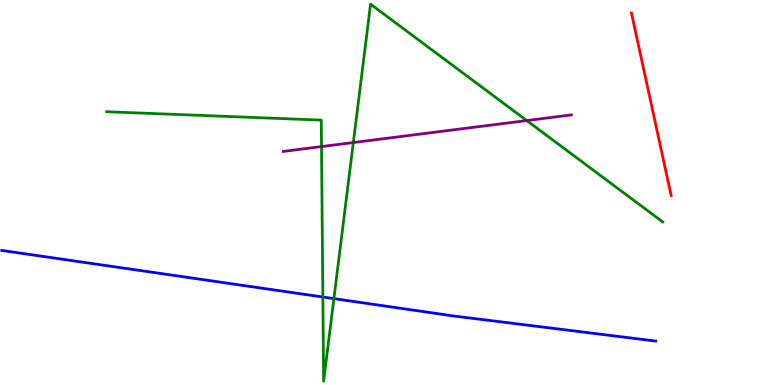[{'lines': ['blue', 'red'], 'intersections': []}, {'lines': ['green', 'red'], 'intersections': []}, {'lines': ['purple', 'red'], 'intersections': []}, {'lines': ['blue', 'green'], 'intersections': [{'x': 4.17, 'y': 2.29}, {'x': 4.31, 'y': 2.24}]}, {'lines': ['blue', 'purple'], 'intersections': []}, {'lines': ['green', 'purple'], 'intersections': [{'x': 4.15, 'y': 6.19}, {'x': 4.56, 'y': 6.3}, {'x': 6.8, 'y': 6.87}]}]